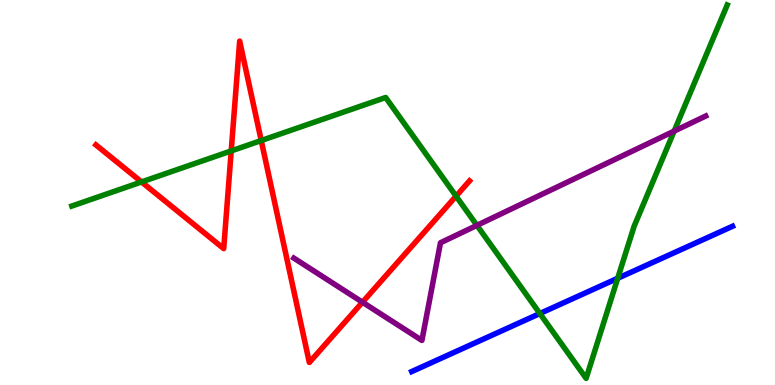[{'lines': ['blue', 'red'], 'intersections': []}, {'lines': ['green', 'red'], 'intersections': [{'x': 1.83, 'y': 5.27}, {'x': 2.98, 'y': 6.08}, {'x': 3.37, 'y': 6.35}, {'x': 5.88, 'y': 4.91}]}, {'lines': ['purple', 'red'], 'intersections': [{'x': 4.68, 'y': 2.15}]}, {'lines': ['blue', 'green'], 'intersections': [{'x': 6.97, 'y': 1.86}, {'x': 7.97, 'y': 2.77}]}, {'lines': ['blue', 'purple'], 'intersections': []}, {'lines': ['green', 'purple'], 'intersections': [{'x': 6.15, 'y': 4.15}, {'x': 8.7, 'y': 6.59}]}]